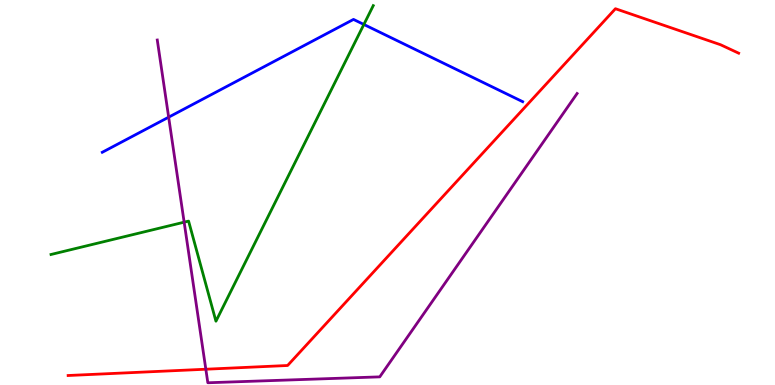[{'lines': ['blue', 'red'], 'intersections': []}, {'lines': ['green', 'red'], 'intersections': []}, {'lines': ['purple', 'red'], 'intersections': [{'x': 2.66, 'y': 0.41}]}, {'lines': ['blue', 'green'], 'intersections': [{'x': 4.7, 'y': 9.36}]}, {'lines': ['blue', 'purple'], 'intersections': [{'x': 2.18, 'y': 6.96}]}, {'lines': ['green', 'purple'], 'intersections': [{'x': 2.38, 'y': 4.23}]}]